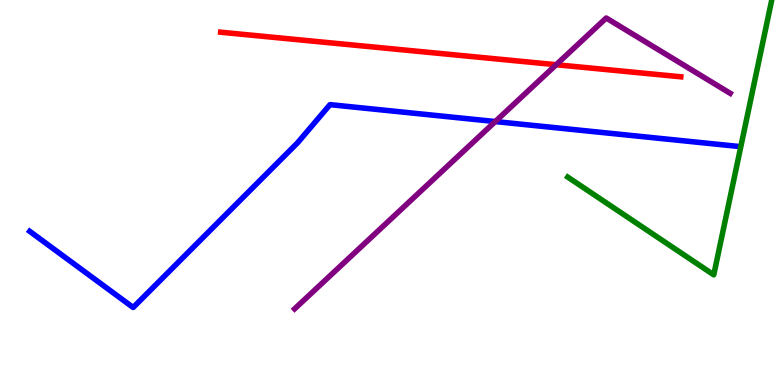[{'lines': ['blue', 'red'], 'intersections': []}, {'lines': ['green', 'red'], 'intersections': []}, {'lines': ['purple', 'red'], 'intersections': [{'x': 7.18, 'y': 8.32}]}, {'lines': ['blue', 'green'], 'intersections': []}, {'lines': ['blue', 'purple'], 'intersections': [{'x': 6.39, 'y': 6.84}]}, {'lines': ['green', 'purple'], 'intersections': []}]